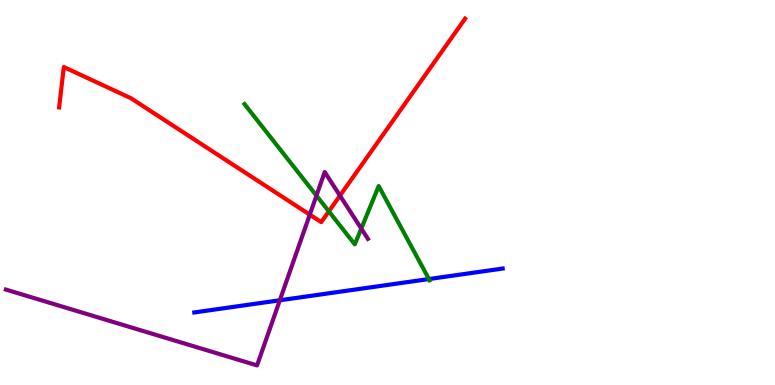[{'lines': ['blue', 'red'], 'intersections': []}, {'lines': ['green', 'red'], 'intersections': [{'x': 4.24, 'y': 4.51}]}, {'lines': ['purple', 'red'], 'intersections': [{'x': 4.0, 'y': 4.42}, {'x': 4.39, 'y': 4.92}]}, {'lines': ['blue', 'green'], 'intersections': [{'x': 5.53, 'y': 2.75}]}, {'lines': ['blue', 'purple'], 'intersections': [{'x': 3.61, 'y': 2.2}]}, {'lines': ['green', 'purple'], 'intersections': [{'x': 4.08, 'y': 4.92}, {'x': 4.66, 'y': 4.06}]}]